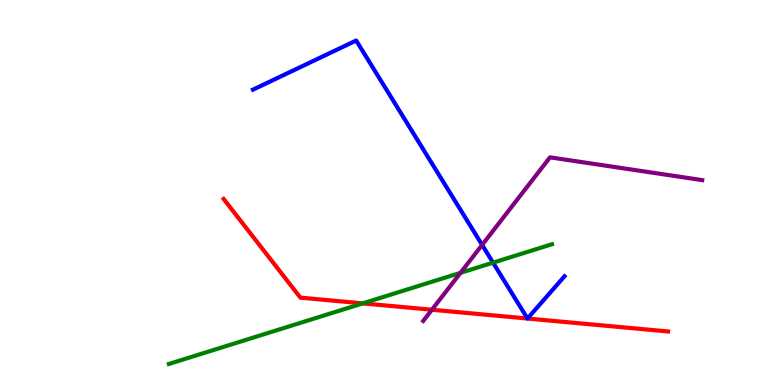[{'lines': ['blue', 'red'], 'intersections': [{'x': 6.81, 'y': 1.73}, {'x': 6.81, 'y': 1.73}]}, {'lines': ['green', 'red'], 'intersections': [{'x': 4.68, 'y': 2.12}]}, {'lines': ['purple', 'red'], 'intersections': [{'x': 5.57, 'y': 1.95}]}, {'lines': ['blue', 'green'], 'intersections': [{'x': 6.36, 'y': 3.18}]}, {'lines': ['blue', 'purple'], 'intersections': [{'x': 6.22, 'y': 3.64}]}, {'lines': ['green', 'purple'], 'intersections': [{'x': 5.94, 'y': 2.91}]}]